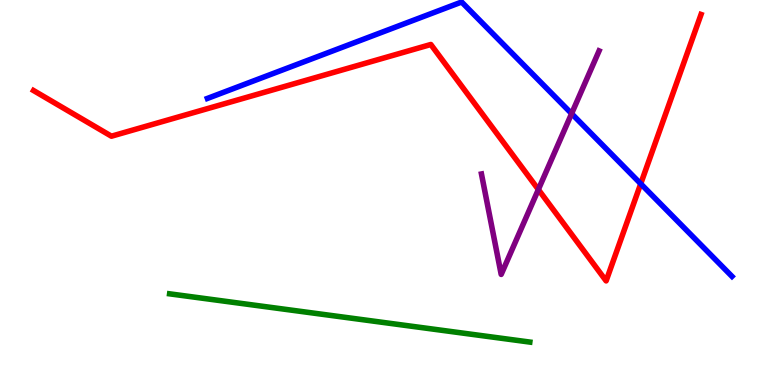[{'lines': ['blue', 'red'], 'intersections': [{'x': 8.27, 'y': 5.23}]}, {'lines': ['green', 'red'], 'intersections': []}, {'lines': ['purple', 'red'], 'intersections': [{'x': 6.95, 'y': 5.08}]}, {'lines': ['blue', 'green'], 'intersections': []}, {'lines': ['blue', 'purple'], 'intersections': [{'x': 7.38, 'y': 7.05}]}, {'lines': ['green', 'purple'], 'intersections': []}]